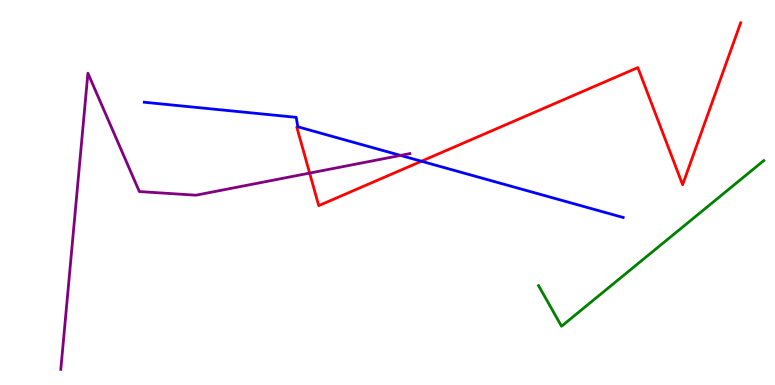[{'lines': ['blue', 'red'], 'intersections': [{'x': 5.44, 'y': 5.81}]}, {'lines': ['green', 'red'], 'intersections': []}, {'lines': ['purple', 'red'], 'intersections': [{'x': 4.0, 'y': 5.5}]}, {'lines': ['blue', 'green'], 'intersections': []}, {'lines': ['blue', 'purple'], 'intersections': [{'x': 5.17, 'y': 5.96}]}, {'lines': ['green', 'purple'], 'intersections': []}]